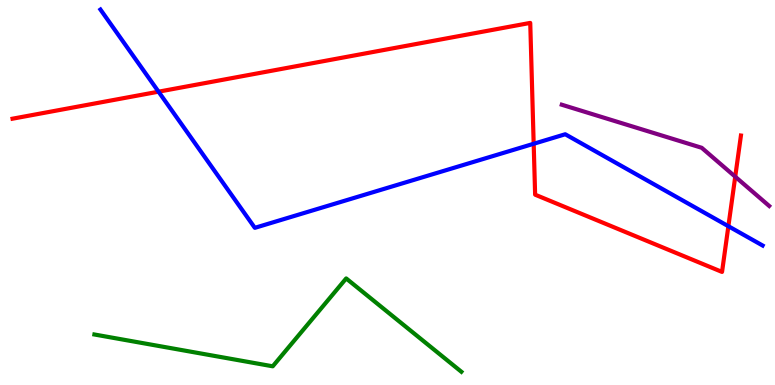[{'lines': ['blue', 'red'], 'intersections': [{'x': 2.05, 'y': 7.62}, {'x': 6.89, 'y': 6.27}, {'x': 9.4, 'y': 4.12}]}, {'lines': ['green', 'red'], 'intersections': []}, {'lines': ['purple', 'red'], 'intersections': [{'x': 9.49, 'y': 5.41}]}, {'lines': ['blue', 'green'], 'intersections': []}, {'lines': ['blue', 'purple'], 'intersections': []}, {'lines': ['green', 'purple'], 'intersections': []}]